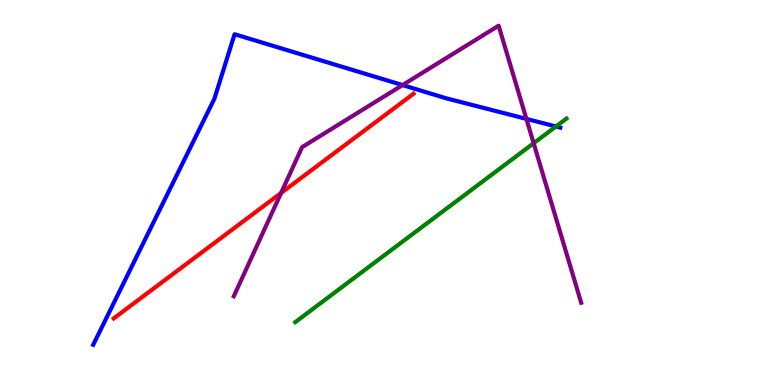[{'lines': ['blue', 'red'], 'intersections': []}, {'lines': ['green', 'red'], 'intersections': []}, {'lines': ['purple', 'red'], 'intersections': [{'x': 3.63, 'y': 4.99}]}, {'lines': ['blue', 'green'], 'intersections': [{'x': 7.17, 'y': 6.71}]}, {'lines': ['blue', 'purple'], 'intersections': [{'x': 5.19, 'y': 7.79}, {'x': 6.79, 'y': 6.91}]}, {'lines': ['green', 'purple'], 'intersections': [{'x': 6.89, 'y': 6.28}]}]